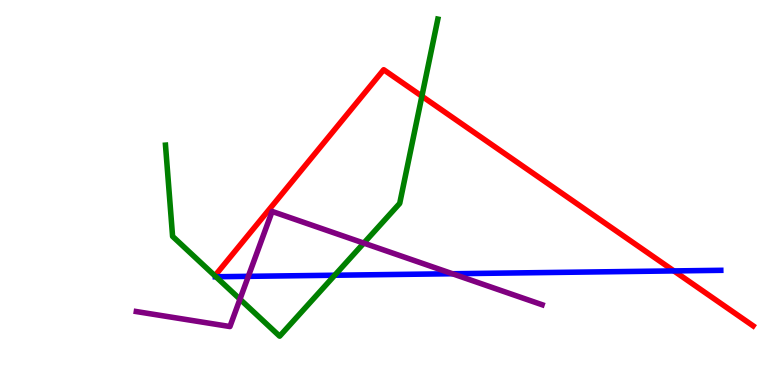[{'lines': ['blue', 'red'], 'intersections': [{'x': 8.7, 'y': 2.96}]}, {'lines': ['green', 'red'], 'intersections': [{'x': 5.44, 'y': 7.5}]}, {'lines': ['purple', 'red'], 'intersections': []}, {'lines': ['blue', 'green'], 'intersections': [{'x': 2.79, 'y': 2.81}, {'x': 4.32, 'y': 2.85}]}, {'lines': ['blue', 'purple'], 'intersections': [{'x': 3.2, 'y': 2.82}, {'x': 5.84, 'y': 2.89}]}, {'lines': ['green', 'purple'], 'intersections': [{'x': 3.1, 'y': 2.23}, {'x': 4.69, 'y': 3.69}]}]